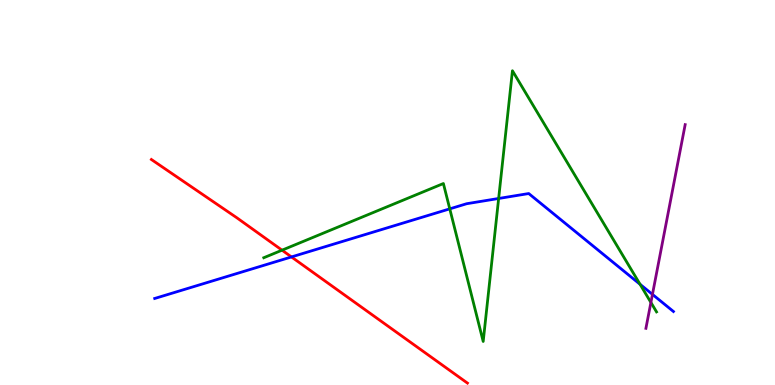[{'lines': ['blue', 'red'], 'intersections': [{'x': 3.76, 'y': 3.33}]}, {'lines': ['green', 'red'], 'intersections': [{'x': 3.64, 'y': 3.5}]}, {'lines': ['purple', 'red'], 'intersections': []}, {'lines': ['blue', 'green'], 'intersections': [{'x': 5.8, 'y': 4.58}, {'x': 6.43, 'y': 4.84}, {'x': 8.26, 'y': 2.62}]}, {'lines': ['blue', 'purple'], 'intersections': [{'x': 8.42, 'y': 2.35}]}, {'lines': ['green', 'purple'], 'intersections': [{'x': 8.4, 'y': 2.14}]}]